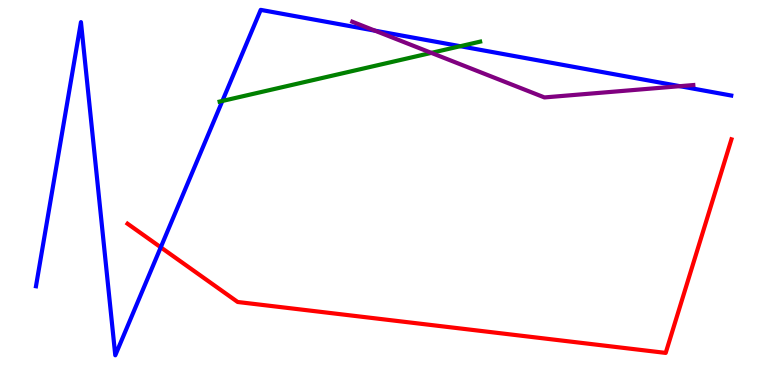[{'lines': ['blue', 'red'], 'intersections': [{'x': 2.07, 'y': 3.58}]}, {'lines': ['green', 'red'], 'intersections': []}, {'lines': ['purple', 'red'], 'intersections': []}, {'lines': ['blue', 'green'], 'intersections': [{'x': 2.87, 'y': 7.38}, {'x': 5.94, 'y': 8.8}]}, {'lines': ['blue', 'purple'], 'intersections': [{'x': 4.84, 'y': 9.2}, {'x': 8.77, 'y': 7.76}]}, {'lines': ['green', 'purple'], 'intersections': [{'x': 5.57, 'y': 8.63}]}]